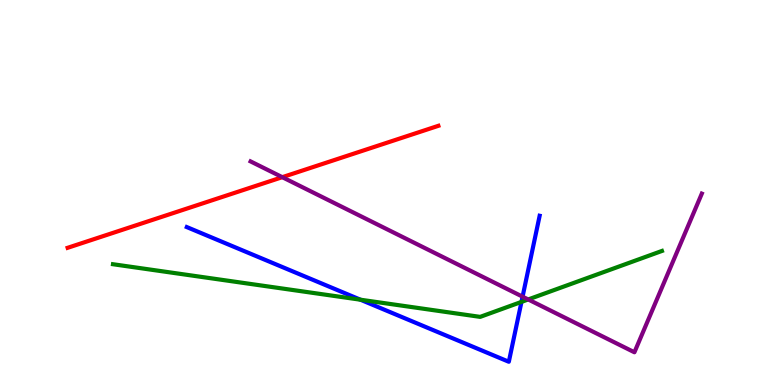[{'lines': ['blue', 'red'], 'intersections': []}, {'lines': ['green', 'red'], 'intersections': []}, {'lines': ['purple', 'red'], 'intersections': [{'x': 3.64, 'y': 5.4}]}, {'lines': ['blue', 'green'], 'intersections': [{'x': 4.65, 'y': 2.22}, {'x': 6.73, 'y': 2.16}]}, {'lines': ['blue', 'purple'], 'intersections': [{'x': 6.74, 'y': 2.29}]}, {'lines': ['green', 'purple'], 'intersections': [{'x': 6.82, 'y': 2.22}]}]